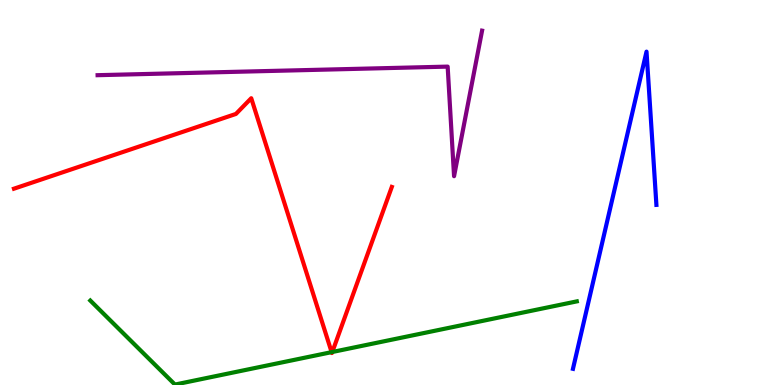[{'lines': ['blue', 'red'], 'intersections': []}, {'lines': ['green', 'red'], 'intersections': [{'x': 4.28, 'y': 0.854}, {'x': 4.29, 'y': 0.857}]}, {'lines': ['purple', 'red'], 'intersections': []}, {'lines': ['blue', 'green'], 'intersections': []}, {'lines': ['blue', 'purple'], 'intersections': []}, {'lines': ['green', 'purple'], 'intersections': []}]